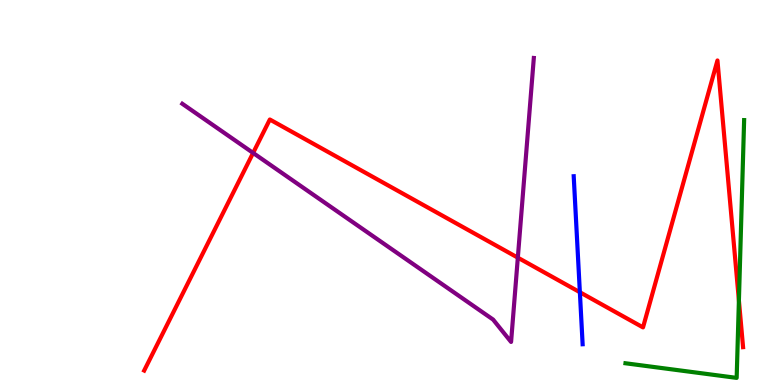[{'lines': ['blue', 'red'], 'intersections': [{'x': 7.48, 'y': 2.41}]}, {'lines': ['green', 'red'], 'intersections': [{'x': 9.53, 'y': 2.19}]}, {'lines': ['purple', 'red'], 'intersections': [{'x': 3.27, 'y': 6.03}, {'x': 6.68, 'y': 3.31}]}, {'lines': ['blue', 'green'], 'intersections': []}, {'lines': ['blue', 'purple'], 'intersections': []}, {'lines': ['green', 'purple'], 'intersections': []}]